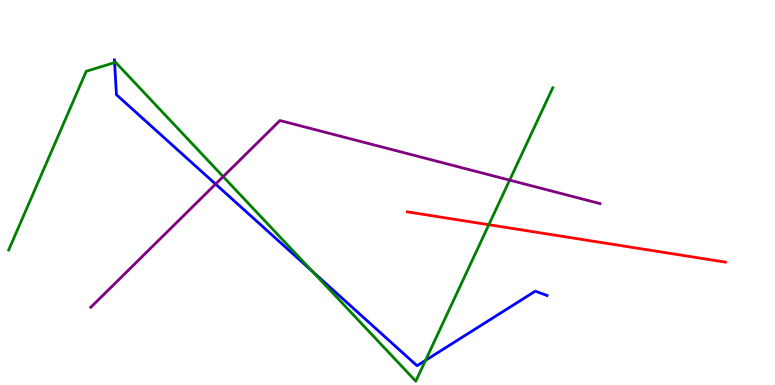[{'lines': ['blue', 'red'], 'intersections': []}, {'lines': ['green', 'red'], 'intersections': [{'x': 6.31, 'y': 4.16}]}, {'lines': ['purple', 'red'], 'intersections': []}, {'lines': ['blue', 'green'], 'intersections': [{'x': 1.48, 'y': 8.37}, {'x': 4.03, 'y': 2.95}, {'x': 5.49, 'y': 0.639}]}, {'lines': ['blue', 'purple'], 'intersections': [{'x': 2.78, 'y': 5.22}]}, {'lines': ['green', 'purple'], 'intersections': [{'x': 2.88, 'y': 5.41}, {'x': 6.58, 'y': 5.32}]}]